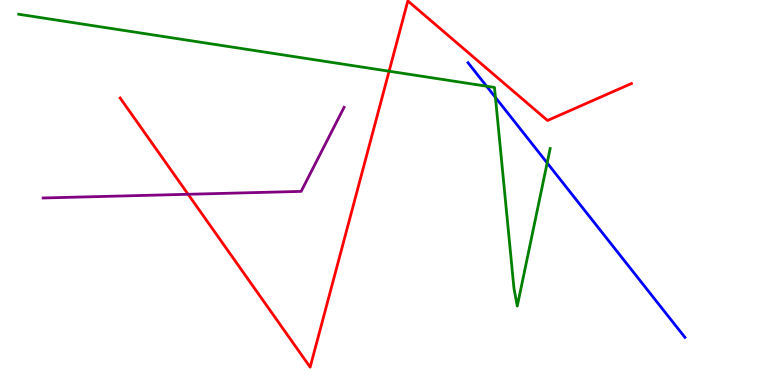[{'lines': ['blue', 'red'], 'intersections': []}, {'lines': ['green', 'red'], 'intersections': [{'x': 5.02, 'y': 8.15}]}, {'lines': ['purple', 'red'], 'intersections': [{'x': 2.43, 'y': 4.95}]}, {'lines': ['blue', 'green'], 'intersections': [{'x': 6.28, 'y': 7.76}, {'x': 6.39, 'y': 7.47}, {'x': 7.06, 'y': 5.77}]}, {'lines': ['blue', 'purple'], 'intersections': []}, {'lines': ['green', 'purple'], 'intersections': []}]